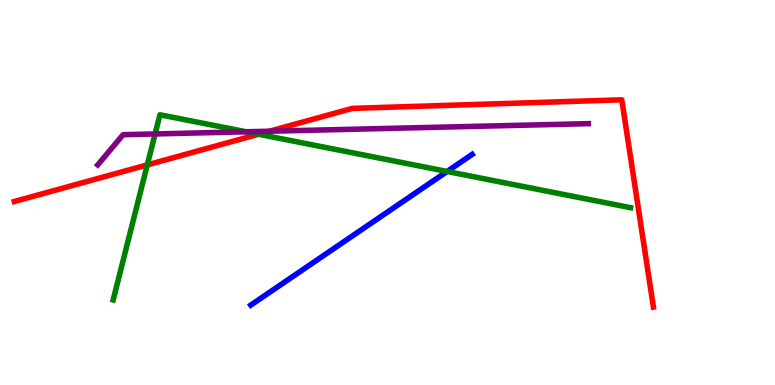[{'lines': ['blue', 'red'], 'intersections': []}, {'lines': ['green', 'red'], 'intersections': [{'x': 1.9, 'y': 5.72}, {'x': 3.34, 'y': 6.51}]}, {'lines': ['purple', 'red'], 'intersections': [{'x': 3.48, 'y': 6.59}]}, {'lines': ['blue', 'green'], 'intersections': [{'x': 5.77, 'y': 5.55}]}, {'lines': ['blue', 'purple'], 'intersections': []}, {'lines': ['green', 'purple'], 'intersections': [{'x': 2.0, 'y': 6.52}, {'x': 3.18, 'y': 6.58}]}]